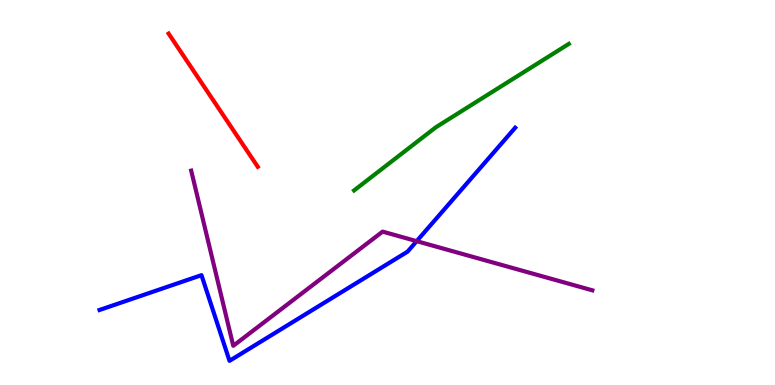[{'lines': ['blue', 'red'], 'intersections': []}, {'lines': ['green', 'red'], 'intersections': []}, {'lines': ['purple', 'red'], 'intersections': []}, {'lines': ['blue', 'green'], 'intersections': []}, {'lines': ['blue', 'purple'], 'intersections': [{'x': 5.38, 'y': 3.74}]}, {'lines': ['green', 'purple'], 'intersections': []}]